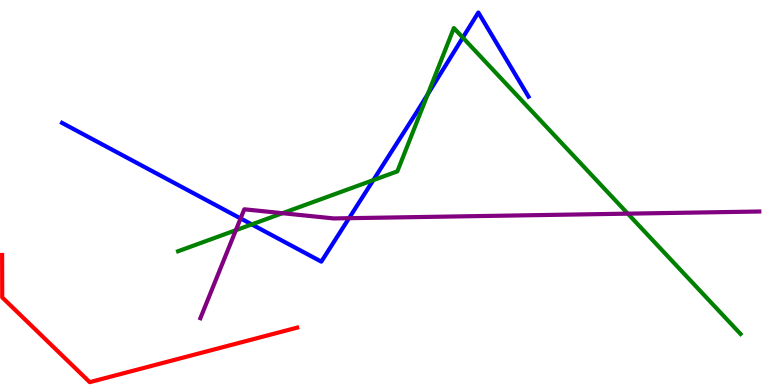[{'lines': ['blue', 'red'], 'intersections': []}, {'lines': ['green', 'red'], 'intersections': []}, {'lines': ['purple', 'red'], 'intersections': []}, {'lines': ['blue', 'green'], 'intersections': [{'x': 3.25, 'y': 4.17}, {'x': 4.82, 'y': 5.32}, {'x': 5.52, 'y': 7.55}, {'x': 5.97, 'y': 9.02}]}, {'lines': ['blue', 'purple'], 'intersections': [{'x': 3.1, 'y': 4.33}, {'x': 4.5, 'y': 4.33}]}, {'lines': ['green', 'purple'], 'intersections': [{'x': 3.04, 'y': 4.02}, {'x': 3.65, 'y': 4.46}, {'x': 8.1, 'y': 4.45}]}]